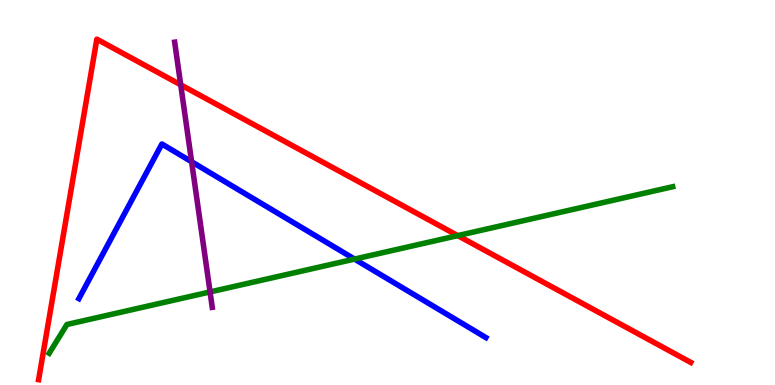[{'lines': ['blue', 'red'], 'intersections': []}, {'lines': ['green', 'red'], 'intersections': [{'x': 5.91, 'y': 3.88}]}, {'lines': ['purple', 'red'], 'intersections': [{'x': 2.33, 'y': 7.8}]}, {'lines': ['blue', 'green'], 'intersections': [{'x': 4.57, 'y': 3.27}]}, {'lines': ['blue', 'purple'], 'intersections': [{'x': 2.47, 'y': 5.8}]}, {'lines': ['green', 'purple'], 'intersections': [{'x': 2.71, 'y': 2.42}]}]